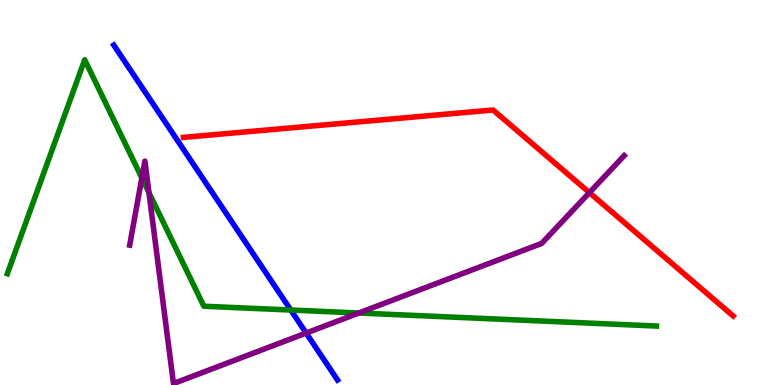[{'lines': ['blue', 'red'], 'intersections': []}, {'lines': ['green', 'red'], 'intersections': []}, {'lines': ['purple', 'red'], 'intersections': [{'x': 7.61, 'y': 5.0}]}, {'lines': ['blue', 'green'], 'intersections': [{'x': 3.75, 'y': 1.95}]}, {'lines': ['blue', 'purple'], 'intersections': [{'x': 3.95, 'y': 1.35}]}, {'lines': ['green', 'purple'], 'intersections': [{'x': 1.83, 'y': 5.38}, {'x': 1.92, 'y': 5.0}, {'x': 4.63, 'y': 1.87}]}]